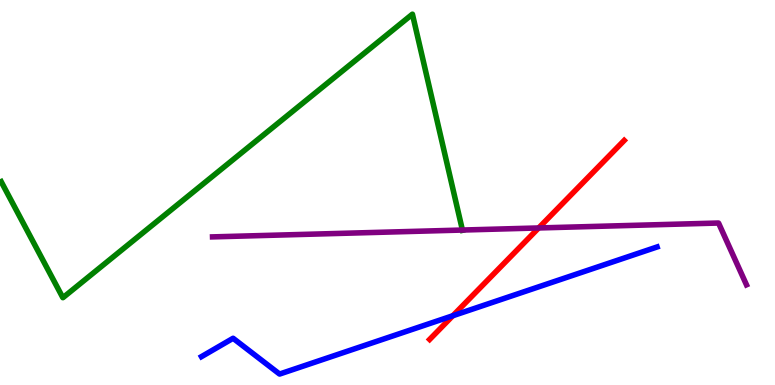[{'lines': ['blue', 'red'], 'intersections': [{'x': 5.84, 'y': 1.8}]}, {'lines': ['green', 'red'], 'intersections': []}, {'lines': ['purple', 'red'], 'intersections': [{'x': 6.95, 'y': 4.08}]}, {'lines': ['blue', 'green'], 'intersections': []}, {'lines': ['blue', 'purple'], 'intersections': []}, {'lines': ['green', 'purple'], 'intersections': [{'x': 5.97, 'y': 4.02}]}]